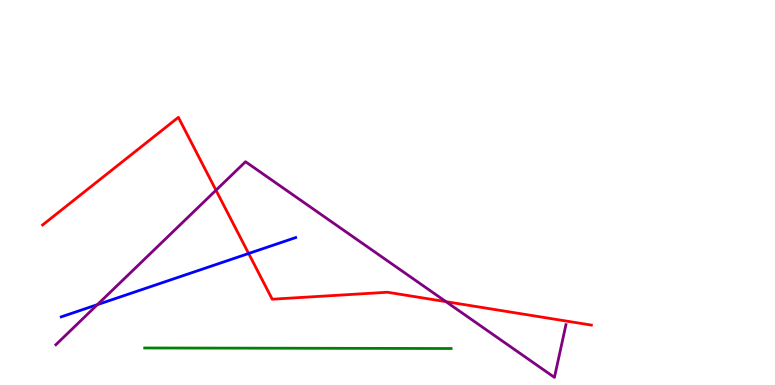[{'lines': ['blue', 'red'], 'intersections': [{'x': 3.21, 'y': 3.42}]}, {'lines': ['green', 'red'], 'intersections': []}, {'lines': ['purple', 'red'], 'intersections': [{'x': 2.79, 'y': 5.06}, {'x': 5.75, 'y': 2.16}]}, {'lines': ['blue', 'green'], 'intersections': []}, {'lines': ['blue', 'purple'], 'intersections': [{'x': 1.26, 'y': 2.09}]}, {'lines': ['green', 'purple'], 'intersections': []}]